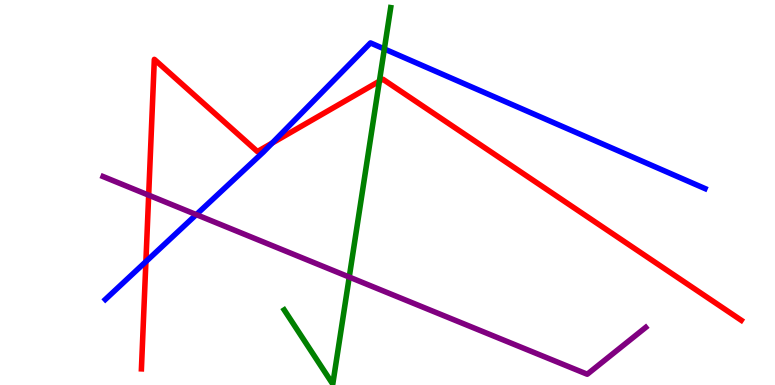[{'lines': ['blue', 'red'], 'intersections': [{'x': 1.88, 'y': 3.2}, {'x': 3.51, 'y': 6.28}]}, {'lines': ['green', 'red'], 'intersections': [{'x': 4.9, 'y': 7.89}]}, {'lines': ['purple', 'red'], 'intersections': [{'x': 1.92, 'y': 4.93}]}, {'lines': ['blue', 'green'], 'intersections': [{'x': 4.96, 'y': 8.73}]}, {'lines': ['blue', 'purple'], 'intersections': [{'x': 2.53, 'y': 4.43}]}, {'lines': ['green', 'purple'], 'intersections': [{'x': 4.51, 'y': 2.8}]}]